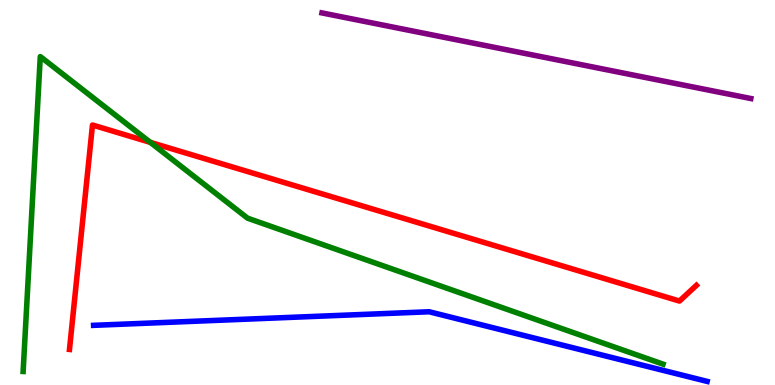[{'lines': ['blue', 'red'], 'intersections': []}, {'lines': ['green', 'red'], 'intersections': [{'x': 1.94, 'y': 6.3}]}, {'lines': ['purple', 'red'], 'intersections': []}, {'lines': ['blue', 'green'], 'intersections': []}, {'lines': ['blue', 'purple'], 'intersections': []}, {'lines': ['green', 'purple'], 'intersections': []}]